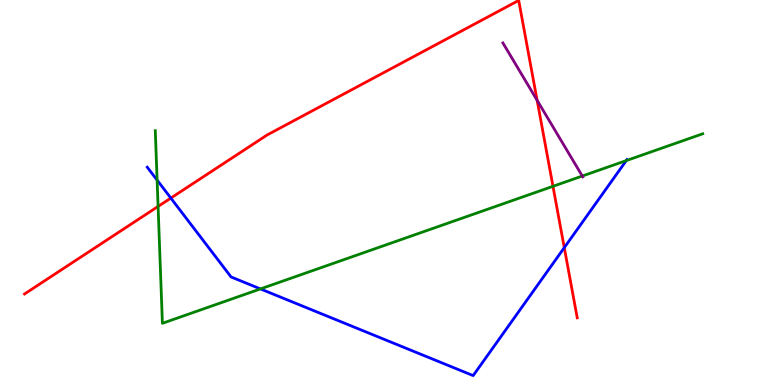[{'lines': ['blue', 'red'], 'intersections': [{'x': 2.2, 'y': 4.86}, {'x': 7.28, 'y': 3.57}]}, {'lines': ['green', 'red'], 'intersections': [{'x': 2.04, 'y': 4.64}, {'x': 7.14, 'y': 5.16}]}, {'lines': ['purple', 'red'], 'intersections': [{'x': 6.93, 'y': 7.4}]}, {'lines': ['blue', 'green'], 'intersections': [{'x': 2.03, 'y': 5.32}, {'x': 3.36, 'y': 2.5}, {'x': 8.08, 'y': 5.83}]}, {'lines': ['blue', 'purple'], 'intersections': []}, {'lines': ['green', 'purple'], 'intersections': [{'x': 7.51, 'y': 5.43}]}]